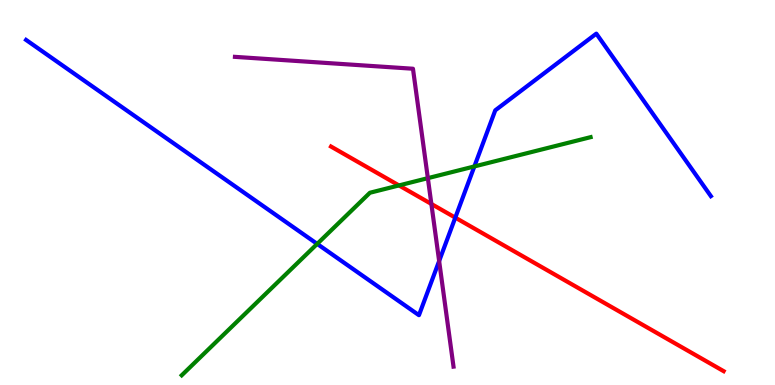[{'lines': ['blue', 'red'], 'intersections': [{'x': 5.87, 'y': 4.35}]}, {'lines': ['green', 'red'], 'intersections': [{'x': 5.15, 'y': 5.18}]}, {'lines': ['purple', 'red'], 'intersections': [{'x': 5.57, 'y': 4.7}]}, {'lines': ['blue', 'green'], 'intersections': [{'x': 4.09, 'y': 3.67}, {'x': 6.12, 'y': 5.68}]}, {'lines': ['blue', 'purple'], 'intersections': [{'x': 5.67, 'y': 3.22}]}, {'lines': ['green', 'purple'], 'intersections': [{'x': 5.52, 'y': 5.37}]}]